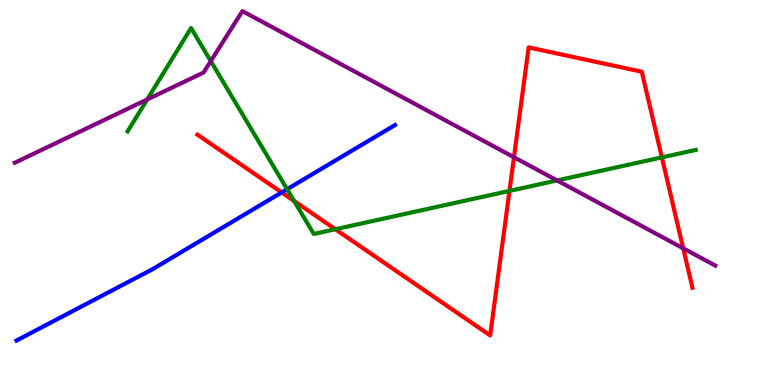[{'lines': ['blue', 'red'], 'intersections': [{'x': 3.63, 'y': 5.0}]}, {'lines': ['green', 'red'], 'intersections': [{'x': 3.79, 'y': 4.78}, {'x': 4.33, 'y': 4.05}, {'x': 6.57, 'y': 5.04}, {'x': 8.54, 'y': 5.91}]}, {'lines': ['purple', 'red'], 'intersections': [{'x': 6.63, 'y': 5.92}, {'x': 8.82, 'y': 3.55}]}, {'lines': ['blue', 'green'], 'intersections': [{'x': 3.7, 'y': 5.09}]}, {'lines': ['blue', 'purple'], 'intersections': []}, {'lines': ['green', 'purple'], 'intersections': [{'x': 1.9, 'y': 7.42}, {'x': 2.72, 'y': 8.41}, {'x': 7.19, 'y': 5.31}]}]